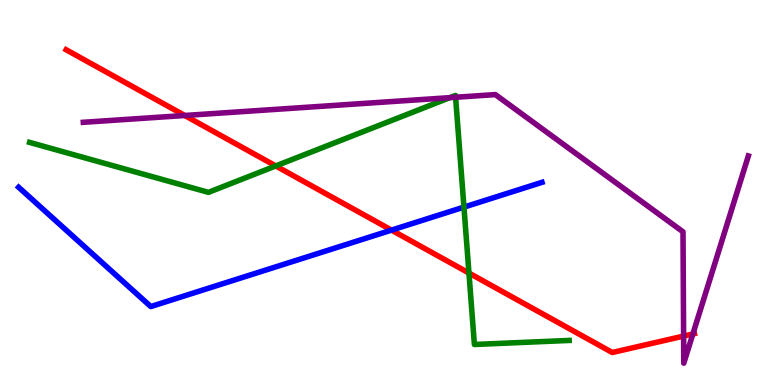[{'lines': ['blue', 'red'], 'intersections': [{'x': 5.05, 'y': 4.02}]}, {'lines': ['green', 'red'], 'intersections': [{'x': 3.56, 'y': 5.69}, {'x': 6.05, 'y': 2.91}]}, {'lines': ['purple', 'red'], 'intersections': [{'x': 2.38, 'y': 7.0}, {'x': 8.82, 'y': 1.27}, {'x': 8.94, 'y': 1.33}]}, {'lines': ['blue', 'green'], 'intersections': [{'x': 5.99, 'y': 4.62}]}, {'lines': ['blue', 'purple'], 'intersections': []}, {'lines': ['green', 'purple'], 'intersections': [{'x': 5.8, 'y': 7.46}, {'x': 5.88, 'y': 7.47}]}]